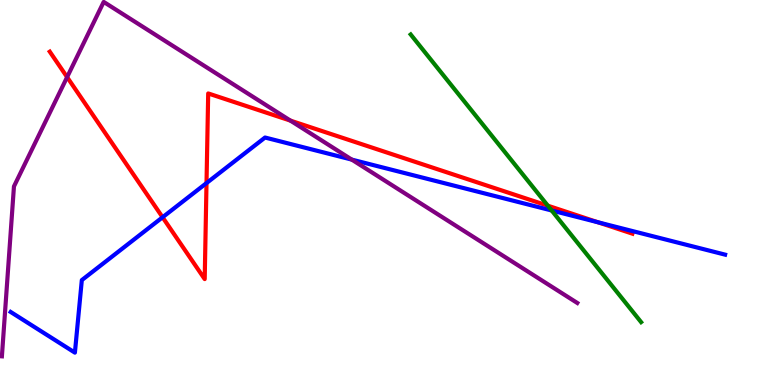[{'lines': ['blue', 'red'], 'intersections': [{'x': 2.1, 'y': 4.36}, {'x': 2.66, 'y': 5.24}, {'x': 7.72, 'y': 4.23}]}, {'lines': ['green', 'red'], 'intersections': [{'x': 7.07, 'y': 4.66}]}, {'lines': ['purple', 'red'], 'intersections': [{'x': 0.866, 'y': 8.0}, {'x': 3.75, 'y': 6.87}]}, {'lines': ['blue', 'green'], 'intersections': [{'x': 7.12, 'y': 4.53}]}, {'lines': ['blue', 'purple'], 'intersections': [{'x': 4.54, 'y': 5.85}]}, {'lines': ['green', 'purple'], 'intersections': []}]